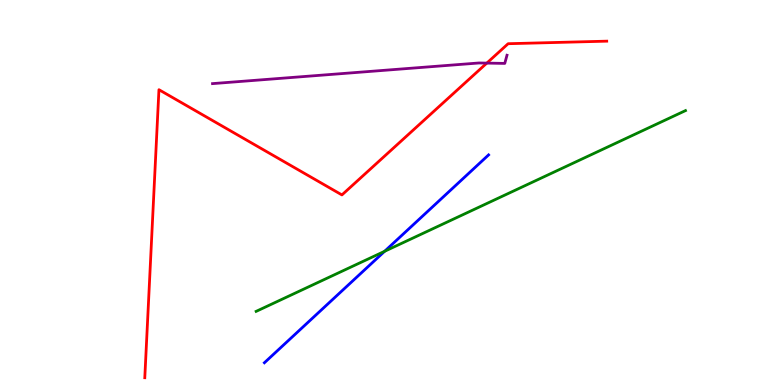[{'lines': ['blue', 'red'], 'intersections': []}, {'lines': ['green', 'red'], 'intersections': []}, {'lines': ['purple', 'red'], 'intersections': [{'x': 6.28, 'y': 8.36}]}, {'lines': ['blue', 'green'], 'intersections': [{'x': 4.96, 'y': 3.47}]}, {'lines': ['blue', 'purple'], 'intersections': []}, {'lines': ['green', 'purple'], 'intersections': []}]